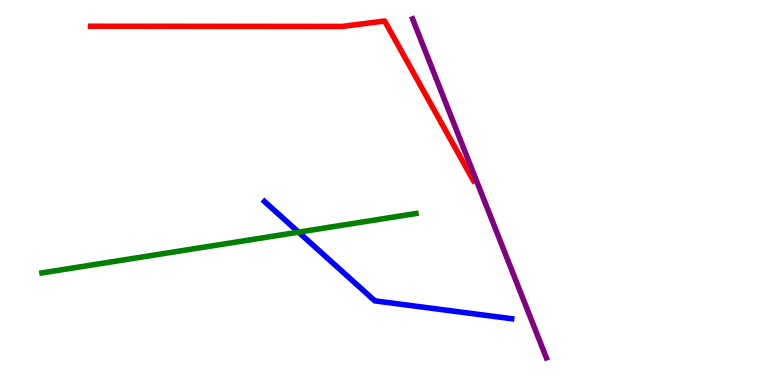[{'lines': ['blue', 'red'], 'intersections': []}, {'lines': ['green', 'red'], 'intersections': []}, {'lines': ['purple', 'red'], 'intersections': []}, {'lines': ['blue', 'green'], 'intersections': [{'x': 3.85, 'y': 3.97}]}, {'lines': ['blue', 'purple'], 'intersections': []}, {'lines': ['green', 'purple'], 'intersections': []}]